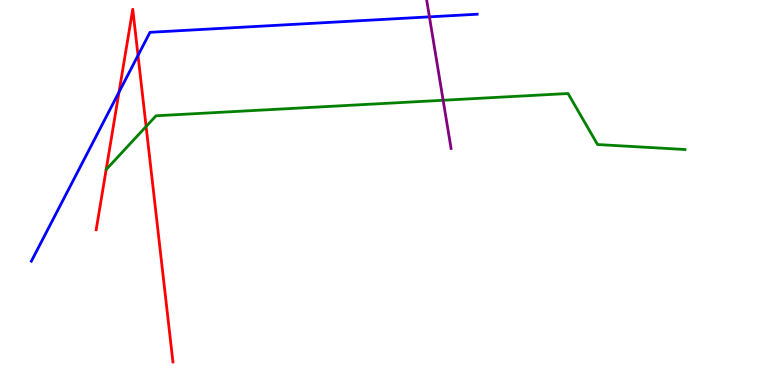[{'lines': ['blue', 'red'], 'intersections': [{'x': 1.54, 'y': 7.61}, {'x': 1.78, 'y': 8.56}]}, {'lines': ['green', 'red'], 'intersections': [{'x': 1.89, 'y': 6.71}]}, {'lines': ['purple', 'red'], 'intersections': []}, {'lines': ['blue', 'green'], 'intersections': []}, {'lines': ['blue', 'purple'], 'intersections': [{'x': 5.54, 'y': 9.56}]}, {'lines': ['green', 'purple'], 'intersections': [{'x': 5.72, 'y': 7.4}]}]